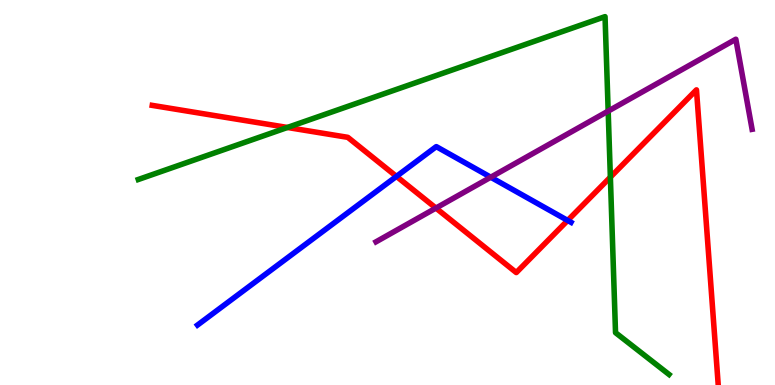[{'lines': ['blue', 'red'], 'intersections': [{'x': 5.12, 'y': 5.42}, {'x': 7.32, 'y': 4.27}]}, {'lines': ['green', 'red'], 'intersections': [{'x': 3.71, 'y': 6.69}, {'x': 7.88, 'y': 5.4}]}, {'lines': ['purple', 'red'], 'intersections': [{'x': 5.63, 'y': 4.6}]}, {'lines': ['blue', 'green'], 'intersections': []}, {'lines': ['blue', 'purple'], 'intersections': [{'x': 6.33, 'y': 5.4}]}, {'lines': ['green', 'purple'], 'intersections': [{'x': 7.85, 'y': 7.11}]}]